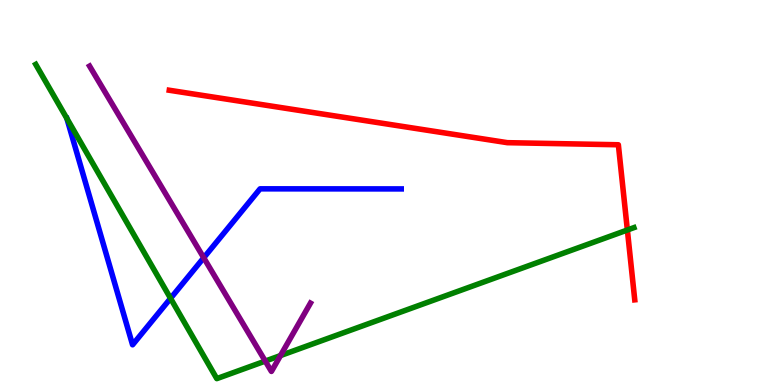[{'lines': ['blue', 'red'], 'intersections': []}, {'lines': ['green', 'red'], 'intersections': [{'x': 8.1, 'y': 4.03}]}, {'lines': ['purple', 'red'], 'intersections': []}, {'lines': ['blue', 'green'], 'intersections': [{'x': 2.2, 'y': 2.25}]}, {'lines': ['blue', 'purple'], 'intersections': [{'x': 2.63, 'y': 3.3}]}, {'lines': ['green', 'purple'], 'intersections': [{'x': 3.42, 'y': 0.621}, {'x': 3.62, 'y': 0.764}]}]